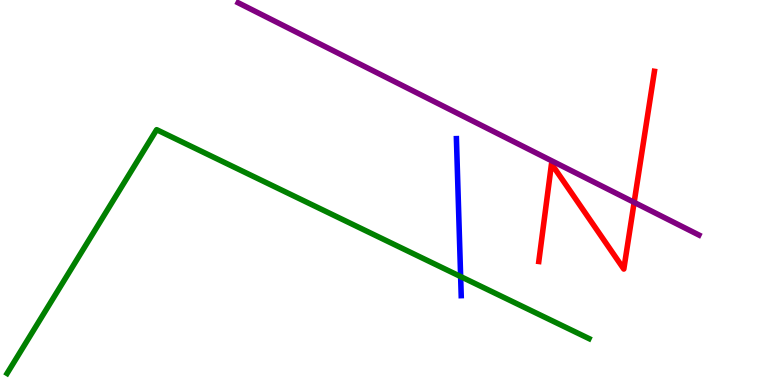[{'lines': ['blue', 'red'], 'intersections': []}, {'lines': ['green', 'red'], 'intersections': []}, {'lines': ['purple', 'red'], 'intersections': [{'x': 8.18, 'y': 4.74}]}, {'lines': ['blue', 'green'], 'intersections': [{'x': 5.94, 'y': 2.82}]}, {'lines': ['blue', 'purple'], 'intersections': []}, {'lines': ['green', 'purple'], 'intersections': []}]